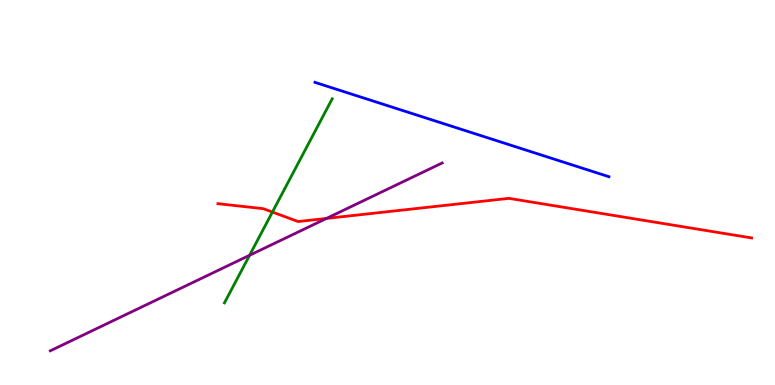[{'lines': ['blue', 'red'], 'intersections': []}, {'lines': ['green', 'red'], 'intersections': [{'x': 3.51, 'y': 4.49}]}, {'lines': ['purple', 'red'], 'intersections': [{'x': 4.21, 'y': 4.33}]}, {'lines': ['blue', 'green'], 'intersections': []}, {'lines': ['blue', 'purple'], 'intersections': []}, {'lines': ['green', 'purple'], 'intersections': [{'x': 3.22, 'y': 3.37}]}]